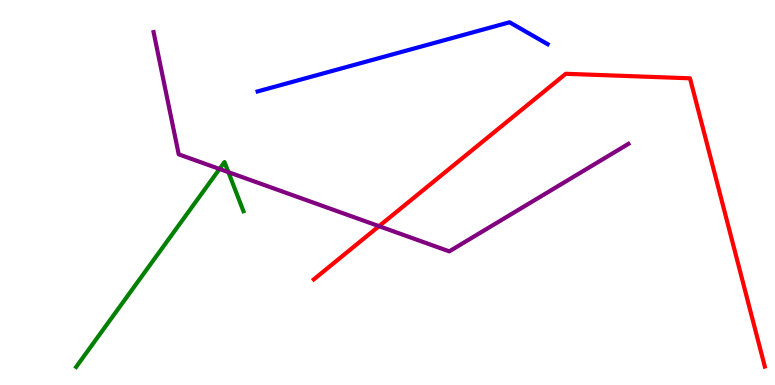[{'lines': ['blue', 'red'], 'intersections': []}, {'lines': ['green', 'red'], 'intersections': []}, {'lines': ['purple', 'red'], 'intersections': [{'x': 4.89, 'y': 4.13}]}, {'lines': ['blue', 'green'], 'intersections': []}, {'lines': ['blue', 'purple'], 'intersections': []}, {'lines': ['green', 'purple'], 'intersections': [{'x': 2.83, 'y': 5.61}, {'x': 2.95, 'y': 5.53}]}]